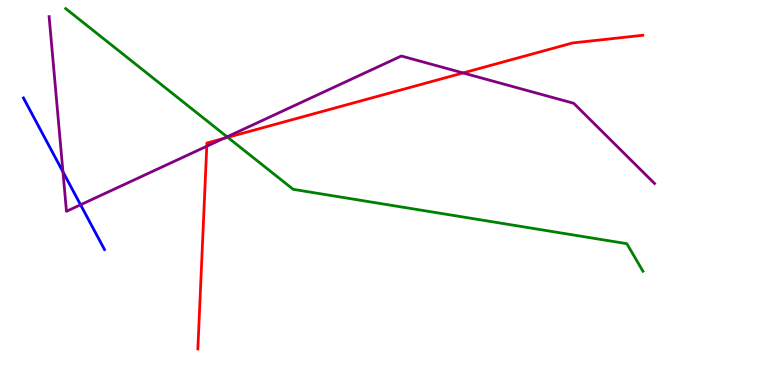[{'lines': ['blue', 'red'], 'intersections': []}, {'lines': ['green', 'red'], 'intersections': [{'x': 2.94, 'y': 6.43}]}, {'lines': ['purple', 'red'], 'intersections': [{'x': 2.67, 'y': 6.2}, {'x': 2.88, 'y': 6.4}, {'x': 5.98, 'y': 8.11}]}, {'lines': ['blue', 'green'], 'intersections': []}, {'lines': ['blue', 'purple'], 'intersections': [{'x': 0.812, 'y': 5.54}, {'x': 1.04, 'y': 4.68}]}, {'lines': ['green', 'purple'], 'intersections': [{'x': 2.93, 'y': 6.45}]}]